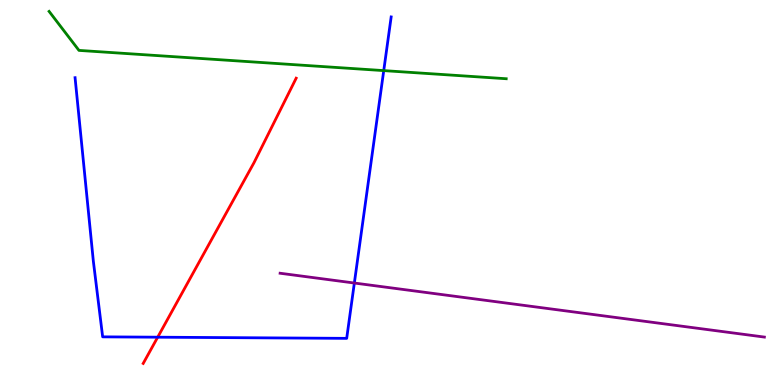[{'lines': ['blue', 'red'], 'intersections': [{'x': 2.03, 'y': 1.24}]}, {'lines': ['green', 'red'], 'intersections': []}, {'lines': ['purple', 'red'], 'intersections': []}, {'lines': ['blue', 'green'], 'intersections': [{'x': 4.95, 'y': 8.17}]}, {'lines': ['blue', 'purple'], 'intersections': [{'x': 4.57, 'y': 2.65}]}, {'lines': ['green', 'purple'], 'intersections': []}]